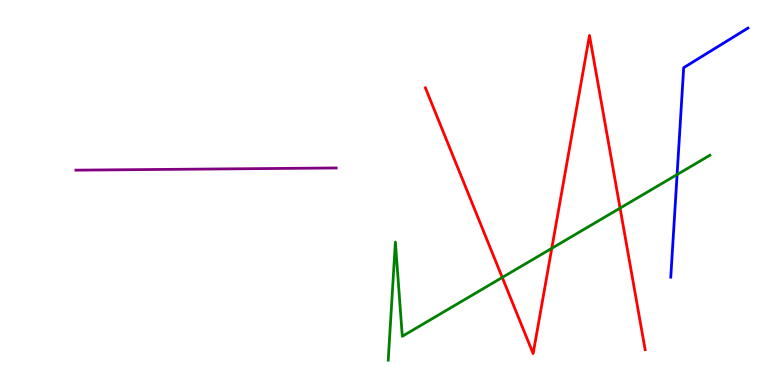[{'lines': ['blue', 'red'], 'intersections': []}, {'lines': ['green', 'red'], 'intersections': [{'x': 6.48, 'y': 2.79}, {'x': 7.12, 'y': 3.55}, {'x': 8.0, 'y': 4.59}]}, {'lines': ['purple', 'red'], 'intersections': []}, {'lines': ['blue', 'green'], 'intersections': [{'x': 8.74, 'y': 5.47}]}, {'lines': ['blue', 'purple'], 'intersections': []}, {'lines': ['green', 'purple'], 'intersections': []}]